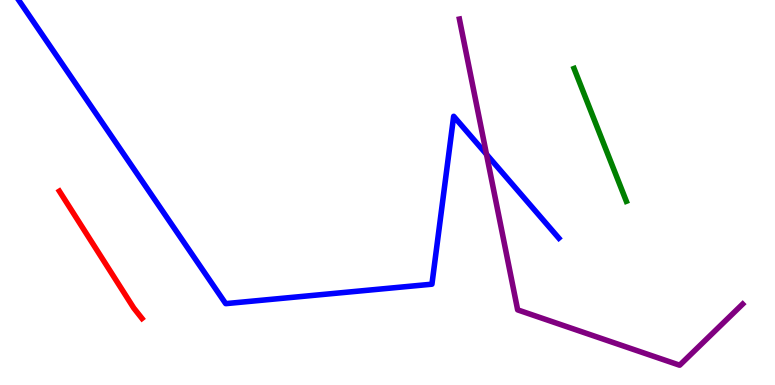[{'lines': ['blue', 'red'], 'intersections': []}, {'lines': ['green', 'red'], 'intersections': []}, {'lines': ['purple', 'red'], 'intersections': []}, {'lines': ['blue', 'green'], 'intersections': []}, {'lines': ['blue', 'purple'], 'intersections': [{'x': 6.28, 'y': 5.99}]}, {'lines': ['green', 'purple'], 'intersections': []}]